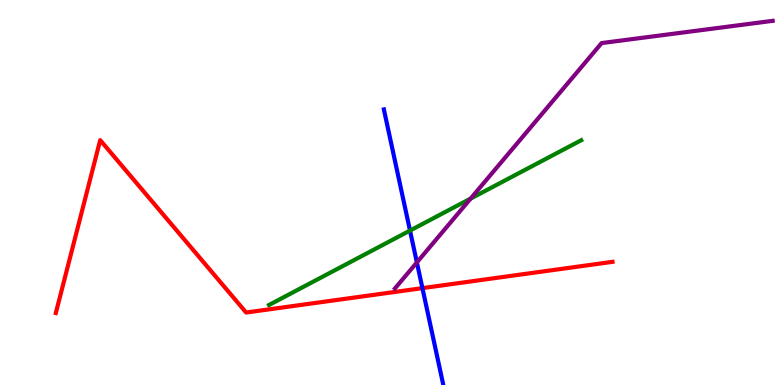[{'lines': ['blue', 'red'], 'intersections': [{'x': 5.45, 'y': 2.52}]}, {'lines': ['green', 'red'], 'intersections': []}, {'lines': ['purple', 'red'], 'intersections': []}, {'lines': ['blue', 'green'], 'intersections': [{'x': 5.29, 'y': 4.01}]}, {'lines': ['blue', 'purple'], 'intersections': [{'x': 5.38, 'y': 3.18}]}, {'lines': ['green', 'purple'], 'intersections': [{'x': 6.07, 'y': 4.84}]}]